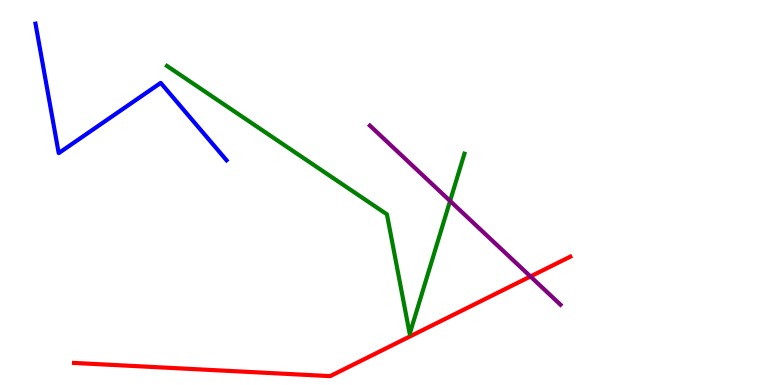[{'lines': ['blue', 'red'], 'intersections': []}, {'lines': ['green', 'red'], 'intersections': []}, {'lines': ['purple', 'red'], 'intersections': [{'x': 6.84, 'y': 2.82}]}, {'lines': ['blue', 'green'], 'intersections': []}, {'lines': ['blue', 'purple'], 'intersections': []}, {'lines': ['green', 'purple'], 'intersections': [{'x': 5.81, 'y': 4.78}]}]